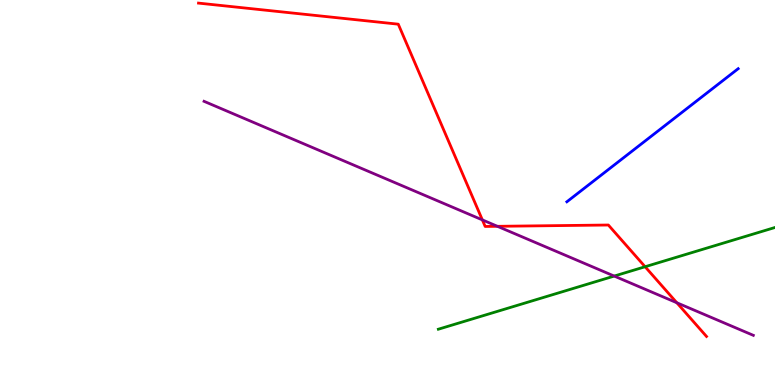[{'lines': ['blue', 'red'], 'intersections': []}, {'lines': ['green', 'red'], 'intersections': [{'x': 8.32, 'y': 3.07}]}, {'lines': ['purple', 'red'], 'intersections': [{'x': 6.22, 'y': 4.29}, {'x': 6.42, 'y': 4.12}, {'x': 8.73, 'y': 2.14}]}, {'lines': ['blue', 'green'], 'intersections': []}, {'lines': ['blue', 'purple'], 'intersections': []}, {'lines': ['green', 'purple'], 'intersections': [{'x': 7.93, 'y': 2.83}]}]